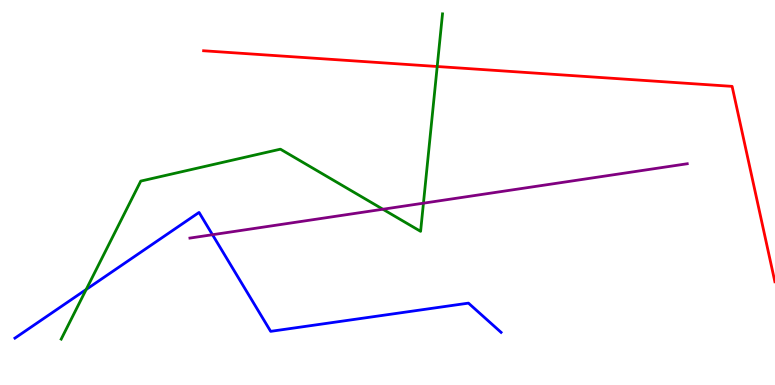[{'lines': ['blue', 'red'], 'intersections': []}, {'lines': ['green', 'red'], 'intersections': [{'x': 5.64, 'y': 8.27}]}, {'lines': ['purple', 'red'], 'intersections': []}, {'lines': ['blue', 'green'], 'intersections': [{'x': 1.11, 'y': 2.48}]}, {'lines': ['blue', 'purple'], 'intersections': [{'x': 2.74, 'y': 3.9}]}, {'lines': ['green', 'purple'], 'intersections': [{'x': 4.94, 'y': 4.57}, {'x': 5.46, 'y': 4.72}]}]